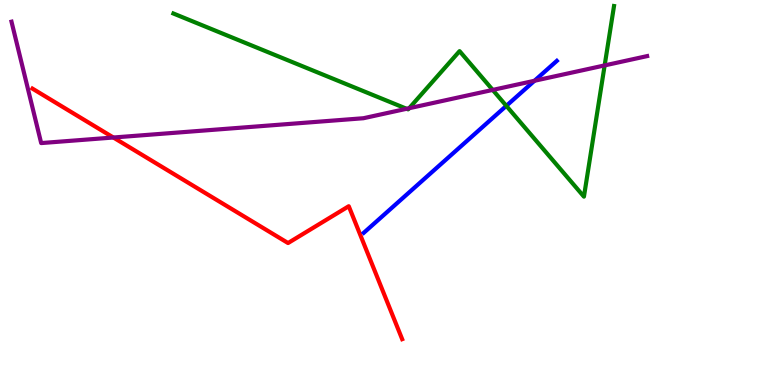[{'lines': ['blue', 'red'], 'intersections': []}, {'lines': ['green', 'red'], 'intersections': []}, {'lines': ['purple', 'red'], 'intersections': [{'x': 1.46, 'y': 6.43}]}, {'lines': ['blue', 'green'], 'intersections': [{'x': 6.53, 'y': 7.25}]}, {'lines': ['blue', 'purple'], 'intersections': [{'x': 6.9, 'y': 7.9}]}, {'lines': ['green', 'purple'], 'intersections': [{'x': 5.25, 'y': 7.17}, {'x': 5.28, 'y': 7.19}, {'x': 6.36, 'y': 7.66}, {'x': 7.8, 'y': 8.3}]}]